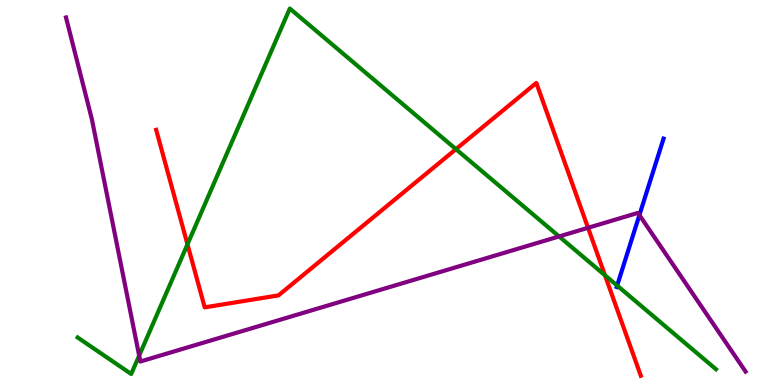[{'lines': ['blue', 'red'], 'intersections': []}, {'lines': ['green', 'red'], 'intersections': [{'x': 2.42, 'y': 3.65}, {'x': 5.88, 'y': 6.13}, {'x': 7.81, 'y': 2.85}]}, {'lines': ['purple', 'red'], 'intersections': [{'x': 7.59, 'y': 4.08}]}, {'lines': ['blue', 'green'], 'intersections': [{'x': 7.96, 'y': 2.58}]}, {'lines': ['blue', 'purple'], 'intersections': [{'x': 8.25, 'y': 4.41}]}, {'lines': ['green', 'purple'], 'intersections': [{'x': 1.8, 'y': 0.763}, {'x': 7.21, 'y': 3.86}]}]